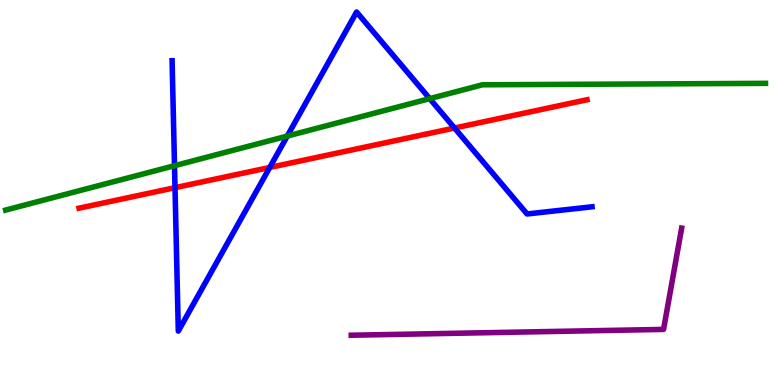[{'lines': ['blue', 'red'], 'intersections': [{'x': 2.26, 'y': 5.13}, {'x': 3.48, 'y': 5.65}, {'x': 5.86, 'y': 6.67}]}, {'lines': ['green', 'red'], 'intersections': []}, {'lines': ['purple', 'red'], 'intersections': []}, {'lines': ['blue', 'green'], 'intersections': [{'x': 2.25, 'y': 5.7}, {'x': 3.71, 'y': 6.47}, {'x': 5.54, 'y': 7.44}]}, {'lines': ['blue', 'purple'], 'intersections': []}, {'lines': ['green', 'purple'], 'intersections': []}]